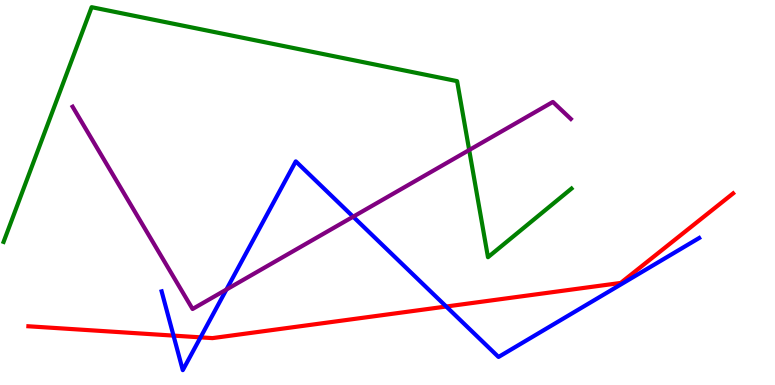[{'lines': ['blue', 'red'], 'intersections': [{'x': 2.24, 'y': 1.28}, {'x': 2.59, 'y': 1.24}, {'x': 5.76, 'y': 2.04}]}, {'lines': ['green', 'red'], 'intersections': []}, {'lines': ['purple', 'red'], 'intersections': []}, {'lines': ['blue', 'green'], 'intersections': []}, {'lines': ['blue', 'purple'], 'intersections': [{'x': 2.92, 'y': 2.48}, {'x': 4.56, 'y': 4.37}]}, {'lines': ['green', 'purple'], 'intersections': [{'x': 6.05, 'y': 6.1}]}]